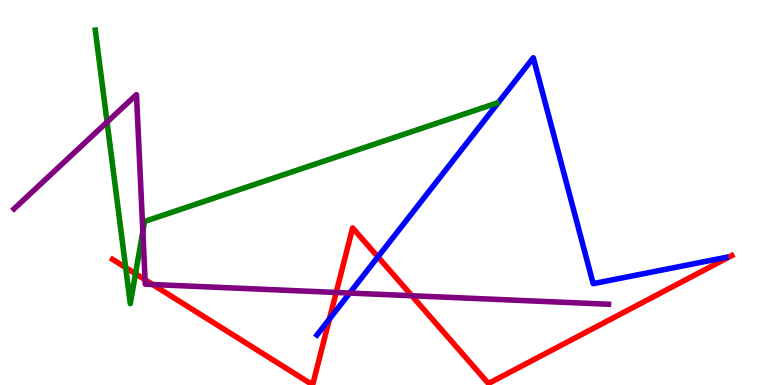[{'lines': ['blue', 'red'], 'intersections': [{'x': 4.25, 'y': 1.71}, {'x': 4.88, 'y': 3.33}]}, {'lines': ['green', 'red'], 'intersections': [{'x': 1.62, 'y': 3.05}, {'x': 1.75, 'y': 2.89}]}, {'lines': ['purple', 'red'], 'intersections': [{'x': 1.87, 'y': 2.73}, {'x': 1.97, 'y': 2.61}, {'x': 4.34, 'y': 2.4}, {'x': 5.31, 'y': 2.32}]}, {'lines': ['blue', 'green'], 'intersections': []}, {'lines': ['blue', 'purple'], 'intersections': [{'x': 4.51, 'y': 2.39}]}, {'lines': ['green', 'purple'], 'intersections': [{'x': 1.38, 'y': 6.83}, {'x': 1.84, 'y': 3.99}]}]